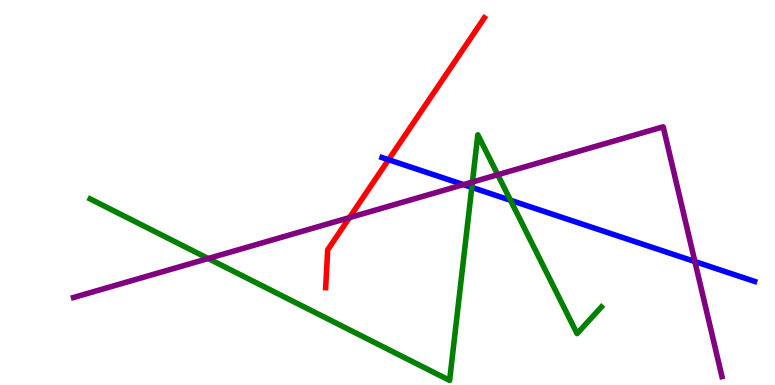[{'lines': ['blue', 'red'], 'intersections': [{'x': 5.01, 'y': 5.85}]}, {'lines': ['green', 'red'], 'intersections': []}, {'lines': ['purple', 'red'], 'intersections': [{'x': 4.51, 'y': 4.35}]}, {'lines': ['blue', 'green'], 'intersections': [{'x': 6.09, 'y': 5.13}, {'x': 6.59, 'y': 4.8}]}, {'lines': ['blue', 'purple'], 'intersections': [{'x': 5.98, 'y': 5.2}, {'x': 8.97, 'y': 3.21}]}, {'lines': ['green', 'purple'], 'intersections': [{'x': 2.69, 'y': 3.29}, {'x': 6.1, 'y': 5.27}, {'x': 6.42, 'y': 5.46}]}]